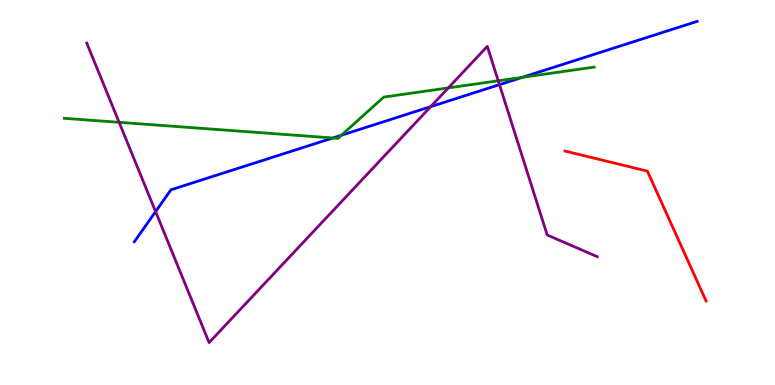[{'lines': ['blue', 'red'], 'intersections': []}, {'lines': ['green', 'red'], 'intersections': []}, {'lines': ['purple', 'red'], 'intersections': []}, {'lines': ['blue', 'green'], 'intersections': [{'x': 4.29, 'y': 6.42}, {'x': 4.4, 'y': 6.49}, {'x': 6.74, 'y': 7.99}]}, {'lines': ['blue', 'purple'], 'intersections': [{'x': 2.01, 'y': 4.5}, {'x': 5.56, 'y': 7.23}, {'x': 6.44, 'y': 7.8}]}, {'lines': ['green', 'purple'], 'intersections': [{'x': 1.54, 'y': 6.82}, {'x': 5.78, 'y': 7.72}, {'x': 6.43, 'y': 7.9}]}]